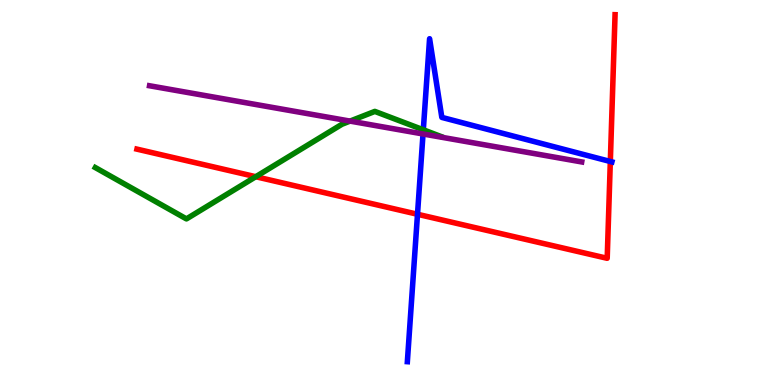[{'lines': ['blue', 'red'], 'intersections': [{'x': 5.39, 'y': 4.43}, {'x': 7.88, 'y': 5.81}]}, {'lines': ['green', 'red'], 'intersections': [{'x': 3.3, 'y': 5.41}]}, {'lines': ['purple', 'red'], 'intersections': []}, {'lines': ['blue', 'green'], 'intersections': [{'x': 5.46, 'y': 6.63}]}, {'lines': ['blue', 'purple'], 'intersections': [{'x': 5.46, 'y': 6.52}]}, {'lines': ['green', 'purple'], 'intersections': [{'x': 4.52, 'y': 6.85}]}]